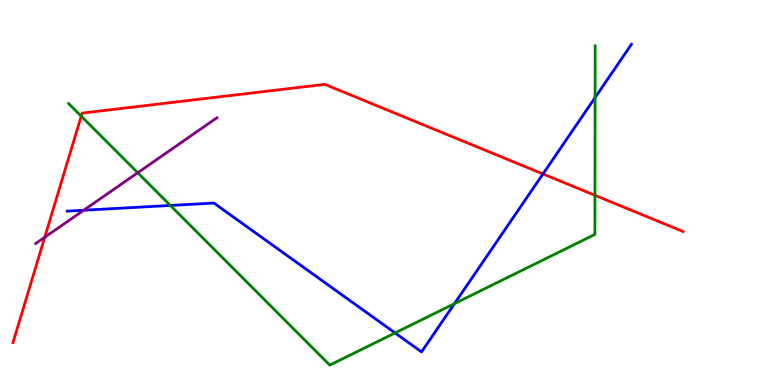[{'lines': ['blue', 'red'], 'intersections': [{'x': 7.01, 'y': 5.48}]}, {'lines': ['green', 'red'], 'intersections': [{'x': 1.05, 'y': 6.98}, {'x': 7.68, 'y': 4.93}]}, {'lines': ['purple', 'red'], 'intersections': [{'x': 0.577, 'y': 3.84}]}, {'lines': ['blue', 'green'], 'intersections': [{'x': 2.2, 'y': 4.66}, {'x': 5.1, 'y': 1.35}, {'x': 5.86, 'y': 2.11}, {'x': 7.68, 'y': 7.47}]}, {'lines': ['blue', 'purple'], 'intersections': [{'x': 1.08, 'y': 4.54}]}, {'lines': ['green', 'purple'], 'intersections': [{'x': 1.78, 'y': 5.51}]}]